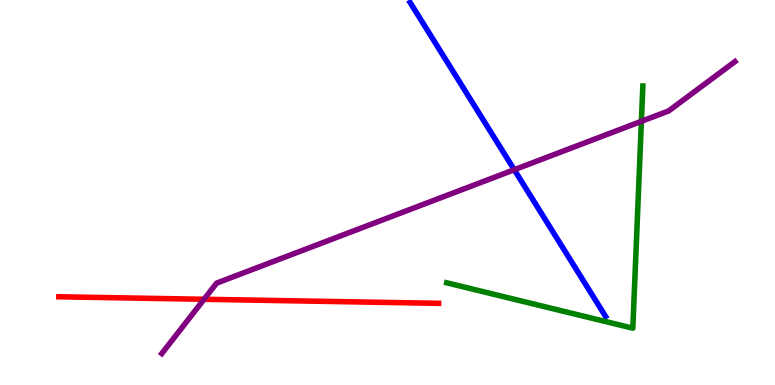[{'lines': ['blue', 'red'], 'intersections': []}, {'lines': ['green', 'red'], 'intersections': []}, {'lines': ['purple', 'red'], 'intersections': [{'x': 2.63, 'y': 2.23}]}, {'lines': ['blue', 'green'], 'intersections': []}, {'lines': ['blue', 'purple'], 'intersections': [{'x': 6.64, 'y': 5.59}]}, {'lines': ['green', 'purple'], 'intersections': [{'x': 8.28, 'y': 6.85}]}]